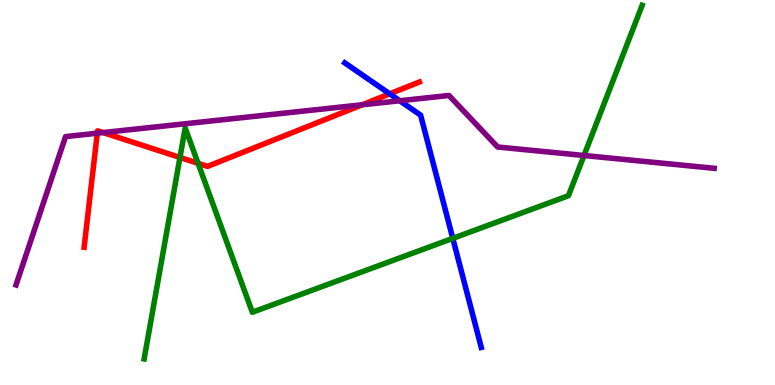[{'lines': ['blue', 'red'], 'intersections': [{'x': 5.03, 'y': 7.56}]}, {'lines': ['green', 'red'], 'intersections': [{'x': 2.32, 'y': 5.91}, {'x': 2.56, 'y': 5.76}]}, {'lines': ['purple', 'red'], 'intersections': [{'x': 1.26, 'y': 6.54}, {'x': 1.33, 'y': 6.56}, {'x': 4.67, 'y': 7.28}]}, {'lines': ['blue', 'green'], 'intersections': [{'x': 5.84, 'y': 3.81}]}, {'lines': ['blue', 'purple'], 'intersections': [{'x': 5.16, 'y': 7.38}]}, {'lines': ['green', 'purple'], 'intersections': [{'x': 7.54, 'y': 5.96}]}]